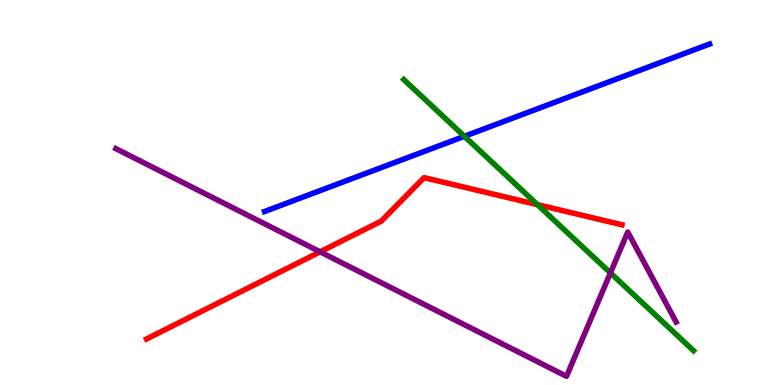[{'lines': ['blue', 'red'], 'intersections': []}, {'lines': ['green', 'red'], 'intersections': [{'x': 6.93, 'y': 4.68}]}, {'lines': ['purple', 'red'], 'intersections': [{'x': 4.13, 'y': 3.46}]}, {'lines': ['blue', 'green'], 'intersections': [{'x': 5.99, 'y': 6.46}]}, {'lines': ['blue', 'purple'], 'intersections': []}, {'lines': ['green', 'purple'], 'intersections': [{'x': 7.88, 'y': 2.91}]}]